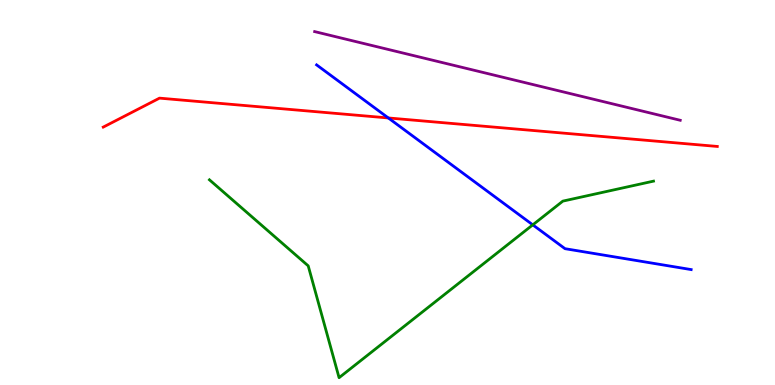[{'lines': ['blue', 'red'], 'intersections': [{'x': 5.01, 'y': 6.94}]}, {'lines': ['green', 'red'], 'intersections': []}, {'lines': ['purple', 'red'], 'intersections': []}, {'lines': ['blue', 'green'], 'intersections': [{'x': 6.87, 'y': 4.16}]}, {'lines': ['blue', 'purple'], 'intersections': []}, {'lines': ['green', 'purple'], 'intersections': []}]